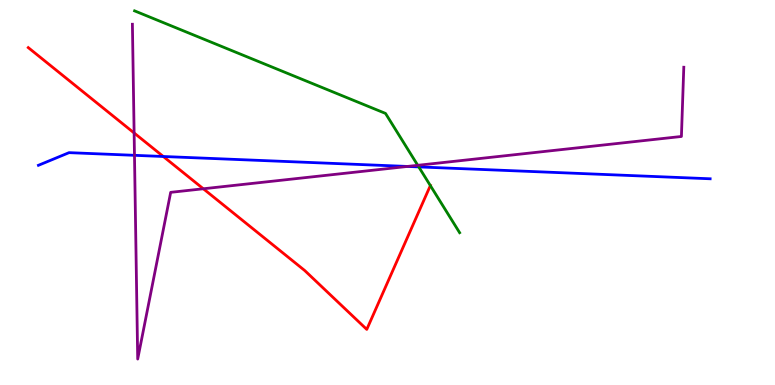[{'lines': ['blue', 'red'], 'intersections': [{'x': 2.11, 'y': 5.94}]}, {'lines': ['green', 'red'], 'intersections': [{'x': 5.55, 'y': 5.18}]}, {'lines': ['purple', 'red'], 'intersections': [{'x': 1.73, 'y': 6.55}, {'x': 2.62, 'y': 5.1}]}, {'lines': ['blue', 'green'], 'intersections': [{'x': 5.4, 'y': 5.66}]}, {'lines': ['blue', 'purple'], 'intersections': [{'x': 1.74, 'y': 5.97}, {'x': 5.26, 'y': 5.68}]}, {'lines': ['green', 'purple'], 'intersections': [{'x': 5.39, 'y': 5.71}]}]